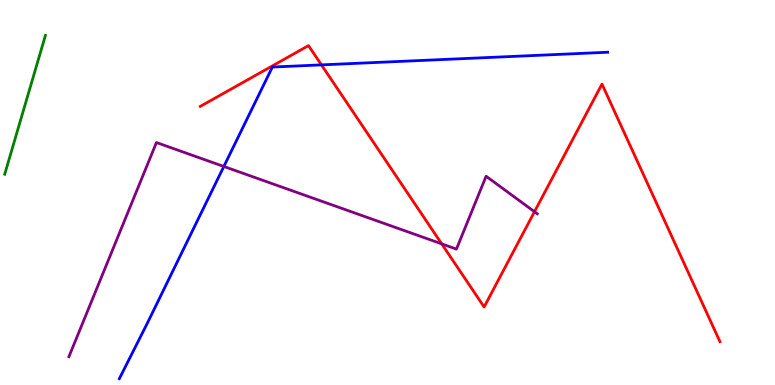[{'lines': ['blue', 'red'], 'intersections': [{'x': 4.15, 'y': 8.31}]}, {'lines': ['green', 'red'], 'intersections': []}, {'lines': ['purple', 'red'], 'intersections': [{'x': 5.7, 'y': 3.67}, {'x': 6.9, 'y': 4.5}]}, {'lines': ['blue', 'green'], 'intersections': []}, {'lines': ['blue', 'purple'], 'intersections': [{'x': 2.89, 'y': 5.68}]}, {'lines': ['green', 'purple'], 'intersections': []}]